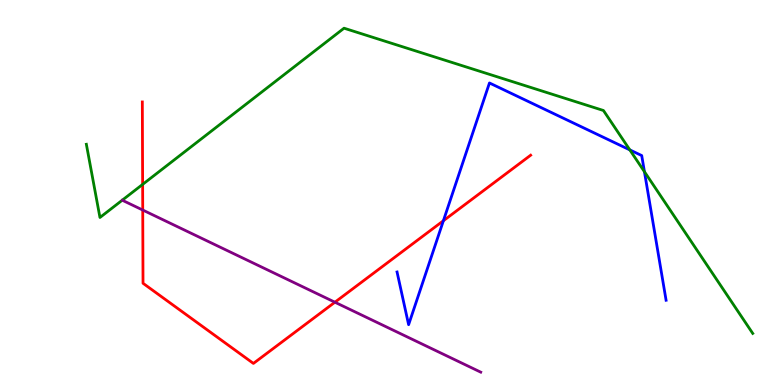[{'lines': ['blue', 'red'], 'intersections': [{'x': 5.72, 'y': 4.27}]}, {'lines': ['green', 'red'], 'intersections': [{'x': 1.84, 'y': 5.21}]}, {'lines': ['purple', 'red'], 'intersections': [{'x': 1.84, 'y': 4.54}, {'x': 4.32, 'y': 2.15}]}, {'lines': ['blue', 'green'], 'intersections': [{'x': 8.13, 'y': 6.11}, {'x': 8.32, 'y': 5.54}]}, {'lines': ['blue', 'purple'], 'intersections': []}, {'lines': ['green', 'purple'], 'intersections': []}]